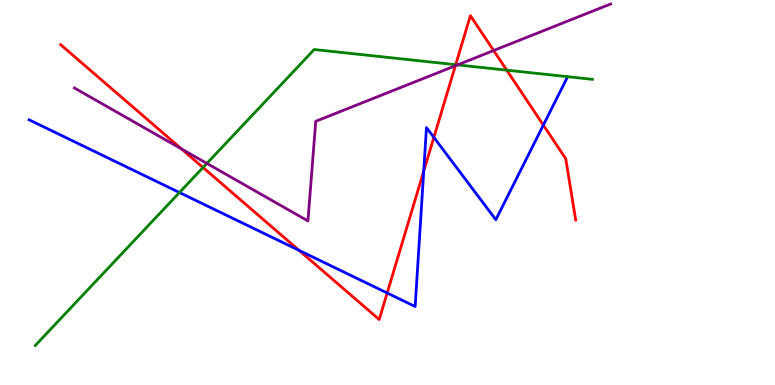[{'lines': ['blue', 'red'], 'intersections': [{'x': 3.86, 'y': 3.5}, {'x': 5.0, 'y': 2.39}, {'x': 5.47, 'y': 5.55}, {'x': 5.6, 'y': 6.43}, {'x': 7.01, 'y': 6.75}]}, {'lines': ['green', 'red'], 'intersections': [{'x': 2.62, 'y': 5.65}, {'x': 5.88, 'y': 8.32}, {'x': 6.54, 'y': 8.18}]}, {'lines': ['purple', 'red'], 'intersections': [{'x': 2.34, 'y': 6.13}, {'x': 5.88, 'y': 8.29}, {'x': 6.37, 'y': 8.69}]}, {'lines': ['blue', 'green'], 'intersections': [{'x': 2.32, 'y': 5.0}]}, {'lines': ['blue', 'purple'], 'intersections': []}, {'lines': ['green', 'purple'], 'intersections': [{'x': 2.67, 'y': 5.76}, {'x': 5.9, 'y': 8.31}]}]